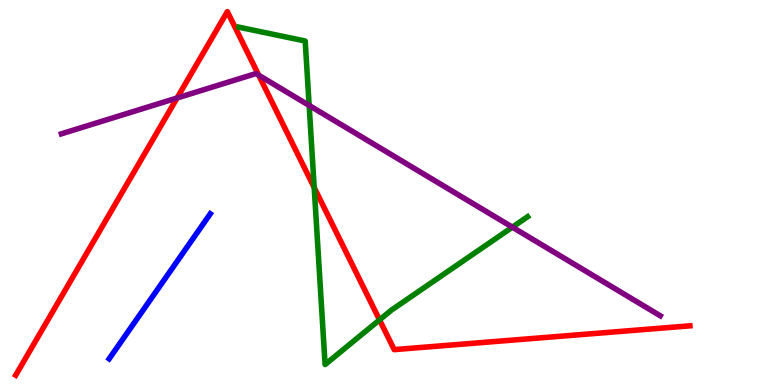[{'lines': ['blue', 'red'], 'intersections': []}, {'lines': ['green', 'red'], 'intersections': [{'x': 4.05, 'y': 5.13}, {'x': 4.9, 'y': 1.69}]}, {'lines': ['purple', 'red'], 'intersections': [{'x': 2.28, 'y': 7.45}, {'x': 3.34, 'y': 8.05}]}, {'lines': ['blue', 'green'], 'intersections': []}, {'lines': ['blue', 'purple'], 'intersections': []}, {'lines': ['green', 'purple'], 'intersections': [{'x': 3.99, 'y': 7.26}, {'x': 6.61, 'y': 4.1}]}]